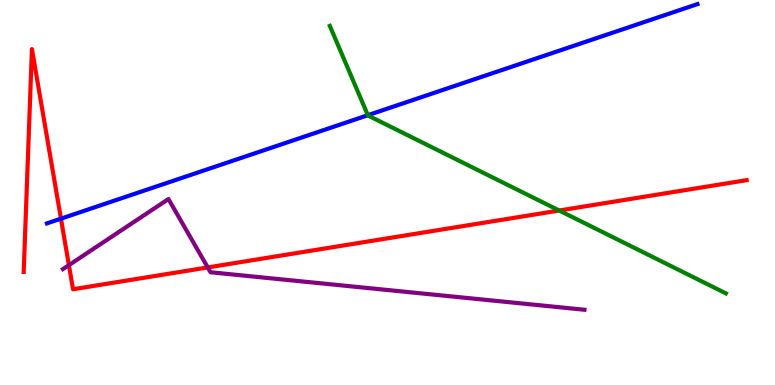[{'lines': ['blue', 'red'], 'intersections': [{'x': 0.786, 'y': 4.32}]}, {'lines': ['green', 'red'], 'intersections': [{'x': 7.22, 'y': 4.53}]}, {'lines': ['purple', 'red'], 'intersections': [{'x': 0.889, 'y': 3.11}, {'x': 2.68, 'y': 3.05}]}, {'lines': ['blue', 'green'], 'intersections': [{'x': 4.75, 'y': 7.01}]}, {'lines': ['blue', 'purple'], 'intersections': []}, {'lines': ['green', 'purple'], 'intersections': []}]